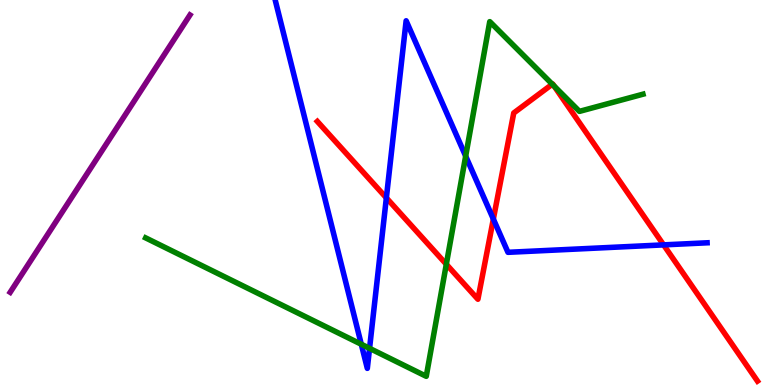[{'lines': ['blue', 'red'], 'intersections': [{'x': 4.99, 'y': 4.86}, {'x': 6.37, 'y': 4.31}, {'x': 8.56, 'y': 3.64}]}, {'lines': ['green', 'red'], 'intersections': [{'x': 5.76, 'y': 3.14}, {'x': 7.13, 'y': 7.81}, {'x': 7.15, 'y': 7.77}]}, {'lines': ['purple', 'red'], 'intersections': []}, {'lines': ['blue', 'green'], 'intersections': [{'x': 4.66, 'y': 1.06}, {'x': 4.77, 'y': 0.952}, {'x': 6.01, 'y': 5.94}]}, {'lines': ['blue', 'purple'], 'intersections': []}, {'lines': ['green', 'purple'], 'intersections': []}]